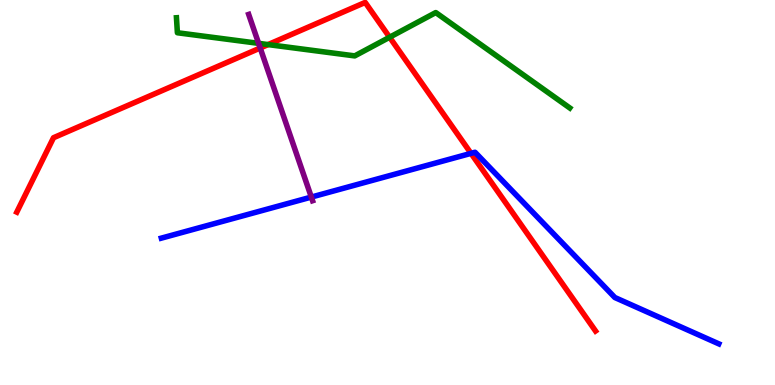[{'lines': ['blue', 'red'], 'intersections': [{'x': 6.08, 'y': 6.02}]}, {'lines': ['green', 'red'], 'intersections': [{'x': 3.46, 'y': 8.84}, {'x': 5.03, 'y': 9.03}]}, {'lines': ['purple', 'red'], 'intersections': [{'x': 3.36, 'y': 8.75}]}, {'lines': ['blue', 'green'], 'intersections': []}, {'lines': ['blue', 'purple'], 'intersections': [{'x': 4.02, 'y': 4.88}]}, {'lines': ['green', 'purple'], 'intersections': [{'x': 3.34, 'y': 8.87}]}]